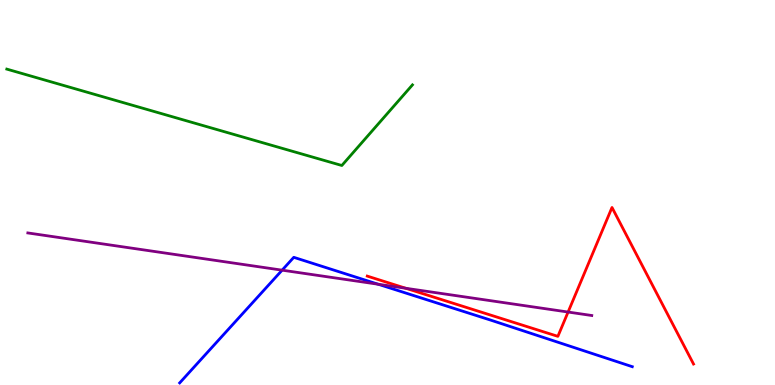[{'lines': ['blue', 'red'], 'intersections': []}, {'lines': ['green', 'red'], 'intersections': []}, {'lines': ['purple', 'red'], 'intersections': [{'x': 5.24, 'y': 2.51}, {'x': 7.33, 'y': 1.9}]}, {'lines': ['blue', 'green'], 'intersections': []}, {'lines': ['blue', 'purple'], 'intersections': [{'x': 3.64, 'y': 2.98}, {'x': 4.88, 'y': 2.62}]}, {'lines': ['green', 'purple'], 'intersections': []}]